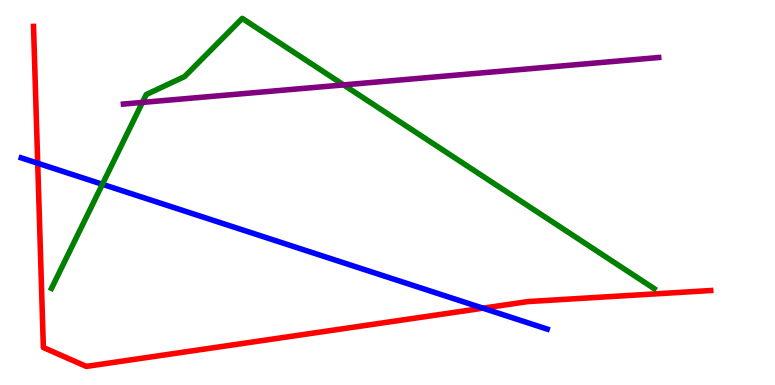[{'lines': ['blue', 'red'], 'intersections': [{'x': 0.487, 'y': 5.76}, {'x': 6.23, 'y': 2.0}]}, {'lines': ['green', 'red'], 'intersections': []}, {'lines': ['purple', 'red'], 'intersections': []}, {'lines': ['blue', 'green'], 'intersections': [{'x': 1.32, 'y': 5.21}]}, {'lines': ['blue', 'purple'], 'intersections': []}, {'lines': ['green', 'purple'], 'intersections': [{'x': 1.84, 'y': 7.34}, {'x': 4.43, 'y': 7.79}]}]